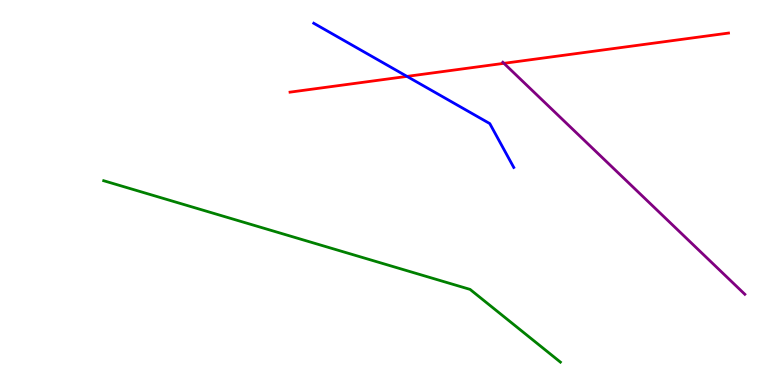[{'lines': ['blue', 'red'], 'intersections': [{'x': 5.25, 'y': 8.02}]}, {'lines': ['green', 'red'], 'intersections': []}, {'lines': ['purple', 'red'], 'intersections': [{'x': 6.5, 'y': 8.36}]}, {'lines': ['blue', 'green'], 'intersections': []}, {'lines': ['blue', 'purple'], 'intersections': []}, {'lines': ['green', 'purple'], 'intersections': []}]